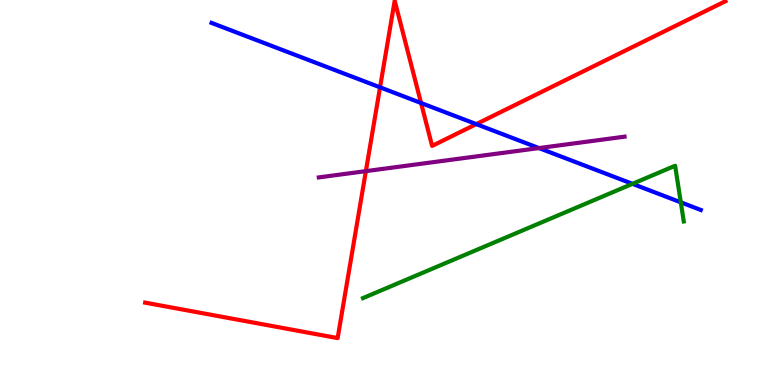[{'lines': ['blue', 'red'], 'intersections': [{'x': 4.9, 'y': 7.73}, {'x': 5.43, 'y': 7.32}, {'x': 6.15, 'y': 6.78}]}, {'lines': ['green', 'red'], 'intersections': []}, {'lines': ['purple', 'red'], 'intersections': [{'x': 4.72, 'y': 5.55}]}, {'lines': ['blue', 'green'], 'intersections': [{'x': 8.16, 'y': 5.22}, {'x': 8.78, 'y': 4.74}]}, {'lines': ['blue', 'purple'], 'intersections': [{'x': 6.95, 'y': 6.15}]}, {'lines': ['green', 'purple'], 'intersections': []}]